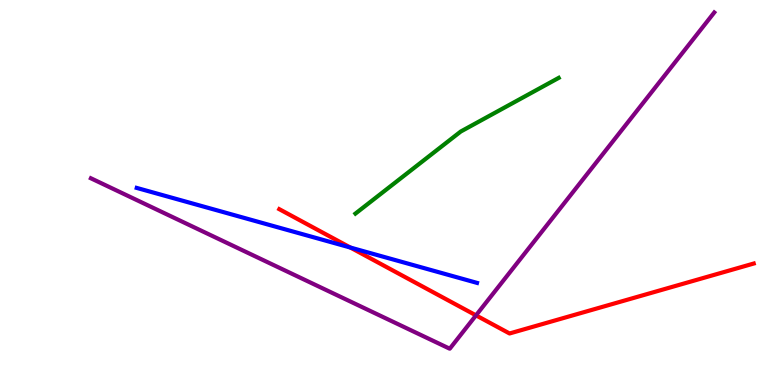[{'lines': ['blue', 'red'], 'intersections': [{'x': 4.52, 'y': 3.57}]}, {'lines': ['green', 'red'], 'intersections': []}, {'lines': ['purple', 'red'], 'intersections': [{'x': 6.14, 'y': 1.81}]}, {'lines': ['blue', 'green'], 'intersections': []}, {'lines': ['blue', 'purple'], 'intersections': []}, {'lines': ['green', 'purple'], 'intersections': []}]